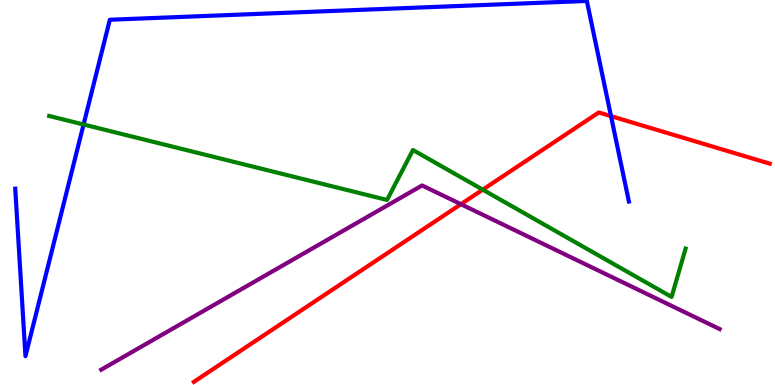[{'lines': ['blue', 'red'], 'intersections': [{'x': 7.88, 'y': 6.98}]}, {'lines': ['green', 'red'], 'intersections': [{'x': 6.23, 'y': 5.07}]}, {'lines': ['purple', 'red'], 'intersections': [{'x': 5.95, 'y': 4.7}]}, {'lines': ['blue', 'green'], 'intersections': [{'x': 1.08, 'y': 6.77}]}, {'lines': ['blue', 'purple'], 'intersections': []}, {'lines': ['green', 'purple'], 'intersections': []}]